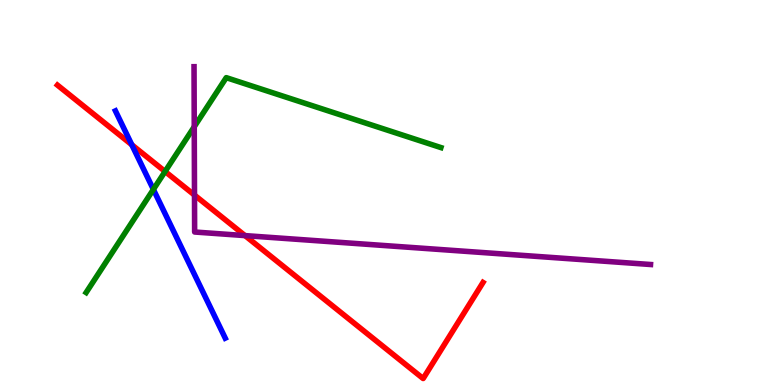[{'lines': ['blue', 'red'], 'intersections': [{'x': 1.7, 'y': 6.24}]}, {'lines': ['green', 'red'], 'intersections': [{'x': 2.13, 'y': 5.55}]}, {'lines': ['purple', 'red'], 'intersections': [{'x': 2.51, 'y': 4.93}, {'x': 3.16, 'y': 3.88}]}, {'lines': ['blue', 'green'], 'intersections': [{'x': 1.98, 'y': 5.08}]}, {'lines': ['blue', 'purple'], 'intersections': []}, {'lines': ['green', 'purple'], 'intersections': [{'x': 2.51, 'y': 6.71}]}]